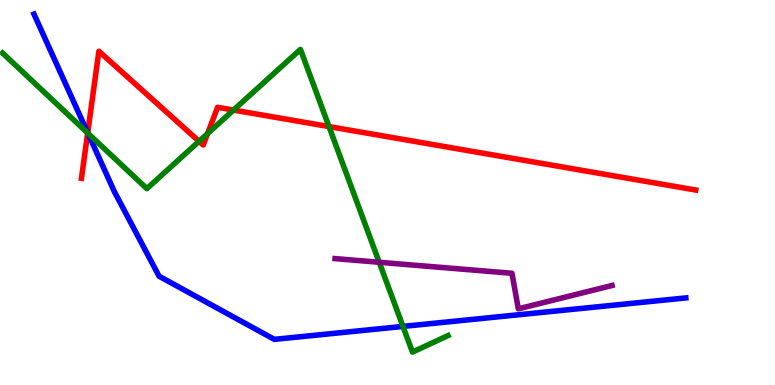[{'lines': ['blue', 'red'], 'intersections': [{'x': 1.13, 'y': 6.55}]}, {'lines': ['green', 'red'], 'intersections': [{'x': 1.13, 'y': 6.54}, {'x': 2.57, 'y': 6.33}, {'x': 2.68, 'y': 6.53}, {'x': 3.01, 'y': 7.14}, {'x': 4.25, 'y': 6.71}]}, {'lines': ['purple', 'red'], 'intersections': []}, {'lines': ['blue', 'green'], 'intersections': [{'x': 1.13, 'y': 6.54}, {'x': 5.2, 'y': 1.52}]}, {'lines': ['blue', 'purple'], 'intersections': []}, {'lines': ['green', 'purple'], 'intersections': [{'x': 4.89, 'y': 3.19}]}]